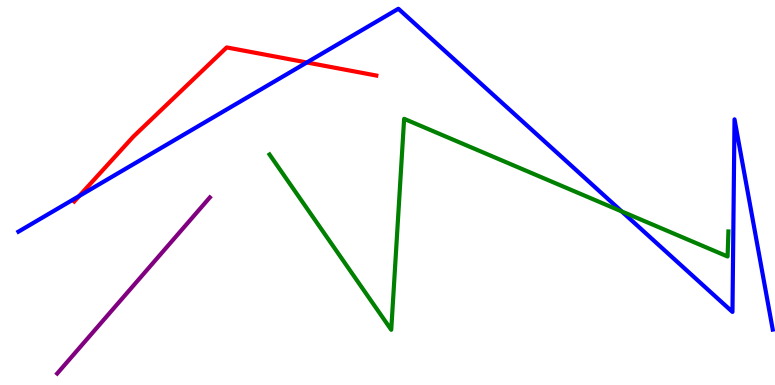[{'lines': ['blue', 'red'], 'intersections': [{'x': 1.02, 'y': 4.91}, {'x': 3.96, 'y': 8.38}]}, {'lines': ['green', 'red'], 'intersections': []}, {'lines': ['purple', 'red'], 'intersections': []}, {'lines': ['blue', 'green'], 'intersections': [{'x': 8.02, 'y': 4.51}]}, {'lines': ['blue', 'purple'], 'intersections': []}, {'lines': ['green', 'purple'], 'intersections': []}]